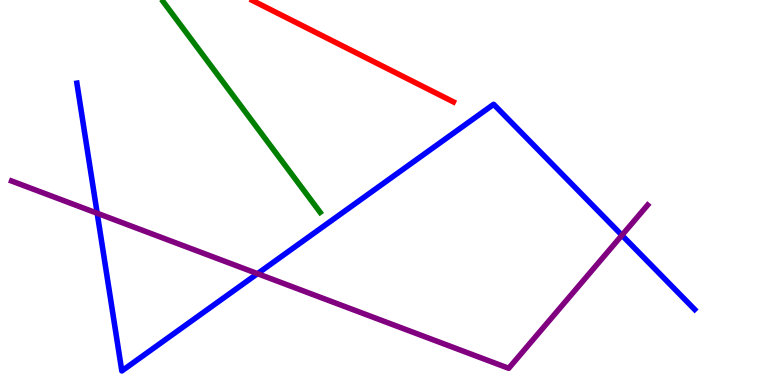[{'lines': ['blue', 'red'], 'intersections': []}, {'lines': ['green', 'red'], 'intersections': []}, {'lines': ['purple', 'red'], 'intersections': []}, {'lines': ['blue', 'green'], 'intersections': []}, {'lines': ['blue', 'purple'], 'intersections': [{'x': 1.25, 'y': 4.46}, {'x': 3.32, 'y': 2.89}, {'x': 8.02, 'y': 3.89}]}, {'lines': ['green', 'purple'], 'intersections': []}]